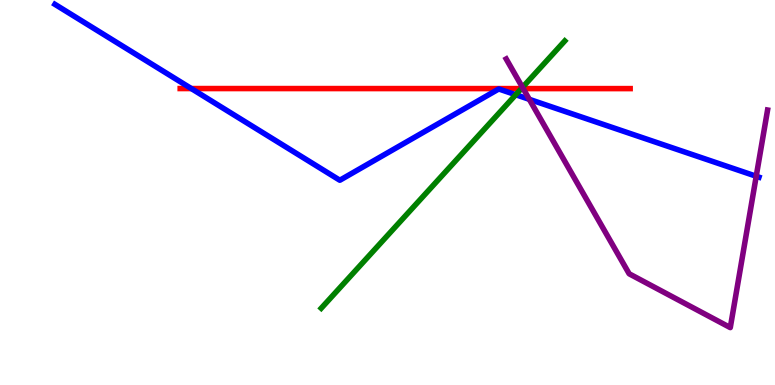[{'lines': ['blue', 'red'], 'intersections': [{'x': 2.47, 'y': 7.7}]}, {'lines': ['green', 'red'], 'intersections': [{'x': 6.73, 'y': 7.7}]}, {'lines': ['purple', 'red'], 'intersections': [{'x': 6.75, 'y': 7.7}]}, {'lines': ['blue', 'green'], 'intersections': [{'x': 6.66, 'y': 7.54}]}, {'lines': ['blue', 'purple'], 'intersections': [{'x': 6.83, 'y': 7.42}, {'x': 9.76, 'y': 5.42}]}, {'lines': ['green', 'purple'], 'intersections': [{'x': 6.74, 'y': 7.73}]}]